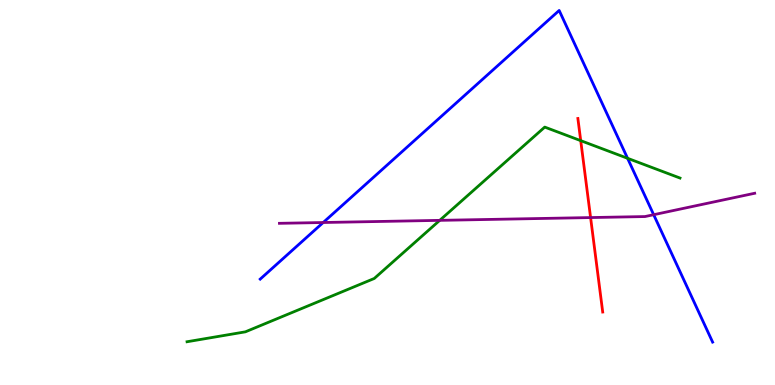[{'lines': ['blue', 'red'], 'intersections': []}, {'lines': ['green', 'red'], 'intersections': [{'x': 7.49, 'y': 6.35}]}, {'lines': ['purple', 'red'], 'intersections': [{'x': 7.62, 'y': 4.35}]}, {'lines': ['blue', 'green'], 'intersections': [{'x': 8.1, 'y': 5.89}]}, {'lines': ['blue', 'purple'], 'intersections': [{'x': 4.17, 'y': 4.22}, {'x': 8.43, 'y': 4.42}]}, {'lines': ['green', 'purple'], 'intersections': [{'x': 5.67, 'y': 4.28}]}]